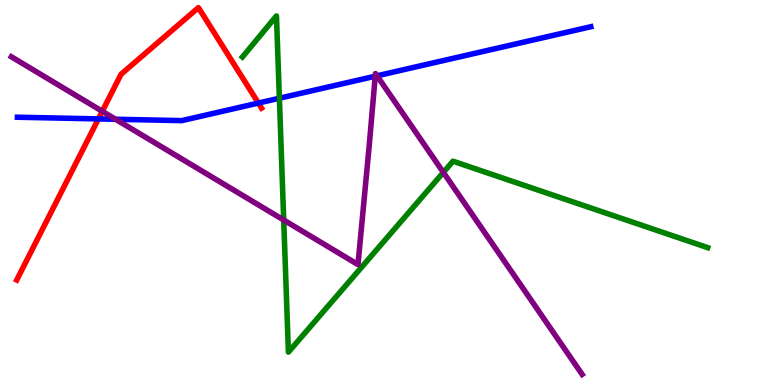[{'lines': ['blue', 'red'], 'intersections': [{'x': 1.27, 'y': 6.91}, {'x': 3.33, 'y': 7.32}]}, {'lines': ['green', 'red'], 'intersections': []}, {'lines': ['purple', 'red'], 'intersections': [{'x': 1.32, 'y': 7.11}]}, {'lines': ['blue', 'green'], 'intersections': [{'x': 3.6, 'y': 7.45}]}, {'lines': ['blue', 'purple'], 'intersections': [{'x': 1.49, 'y': 6.9}, {'x': 4.84, 'y': 8.02}, {'x': 4.86, 'y': 8.03}]}, {'lines': ['green', 'purple'], 'intersections': [{'x': 3.66, 'y': 4.28}, {'x': 5.72, 'y': 5.52}]}]